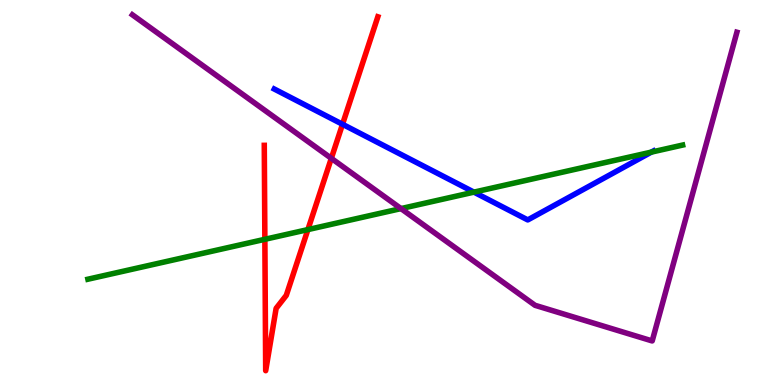[{'lines': ['blue', 'red'], 'intersections': [{'x': 4.42, 'y': 6.77}]}, {'lines': ['green', 'red'], 'intersections': [{'x': 3.42, 'y': 3.78}, {'x': 3.97, 'y': 4.04}]}, {'lines': ['purple', 'red'], 'intersections': [{'x': 4.28, 'y': 5.89}]}, {'lines': ['blue', 'green'], 'intersections': [{'x': 6.12, 'y': 5.01}, {'x': 8.4, 'y': 6.05}]}, {'lines': ['blue', 'purple'], 'intersections': []}, {'lines': ['green', 'purple'], 'intersections': [{'x': 5.17, 'y': 4.58}]}]